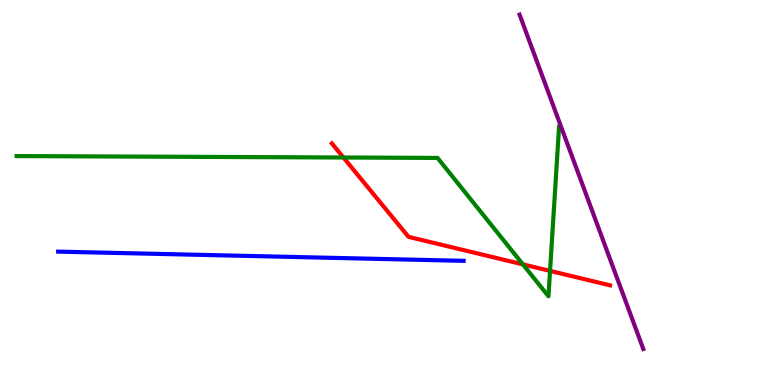[{'lines': ['blue', 'red'], 'intersections': []}, {'lines': ['green', 'red'], 'intersections': [{'x': 4.43, 'y': 5.91}, {'x': 6.75, 'y': 3.13}, {'x': 7.1, 'y': 2.96}]}, {'lines': ['purple', 'red'], 'intersections': []}, {'lines': ['blue', 'green'], 'intersections': []}, {'lines': ['blue', 'purple'], 'intersections': []}, {'lines': ['green', 'purple'], 'intersections': []}]